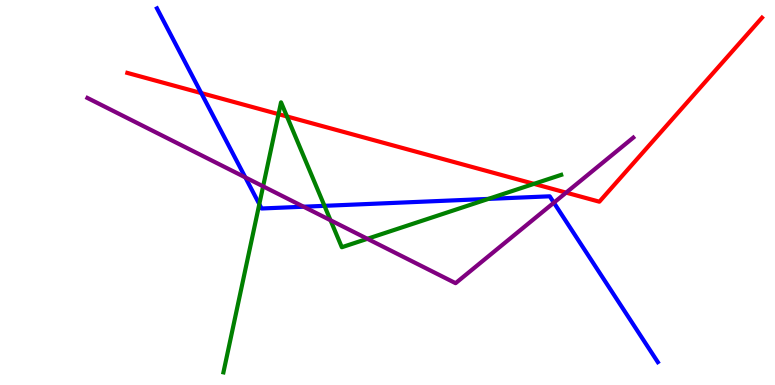[{'lines': ['blue', 'red'], 'intersections': [{'x': 2.6, 'y': 7.58}]}, {'lines': ['green', 'red'], 'intersections': [{'x': 3.59, 'y': 7.03}, {'x': 3.7, 'y': 6.97}, {'x': 6.89, 'y': 5.22}]}, {'lines': ['purple', 'red'], 'intersections': [{'x': 7.3, 'y': 5.0}]}, {'lines': ['blue', 'green'], 'intersections': [{'x': 3.35, 'y': 4.7}, {'x': 4.19, 'y': 4.65}, {'x': 6.3, 'y': 4.83}]}, {'lines': ['blue', 'purple'], 'intersections': [{'x': 3.17, 'y': 5.39}, {'x': 3.92, 'y': 4.63}, {'x': 7.15, 'y': 4.74}]}, {'lines': ['green', 'purple'], 'intersections': [{'x': 3.39, 'y': 5.16}, {'x': 4.26, 'y': 4.28}, {'x': 4.74, 'y': 3.8}]}]